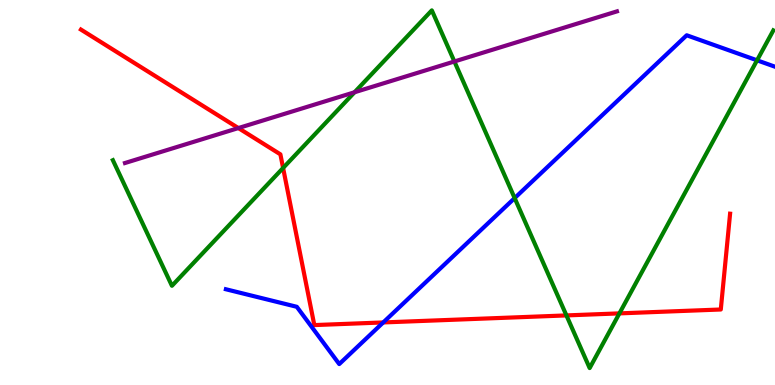[{'lines': ['blue', 'red'], 'intersections': [{'x': 4.95, 'y': 1.62}]}, {'lines': ['green', 'red'], 'intersections': [{'x': 3.65, 'y': 5.64}, {'x': 7.31, 'y': 1.81}, {'x': 7.99, 'y': 1.86}]}, {'lines': ['purple', 'red'], 'intersections': [{'x': 3.08, 'y': 6.67}]}, {'lines': ['blue', 'green'], 'intersections': [{'x': 6.64, 'y': 4.85}, {'x': 9.77, 'y': 8.43}]}, {'lines': ['blue', 'purple'], 'intersections': []}, {'lines': ['green', 'purple'], 'intersections': [{'x': 4.57, 'y': 7.6}, {'x': 5.86, 'y': 8.4}]}]